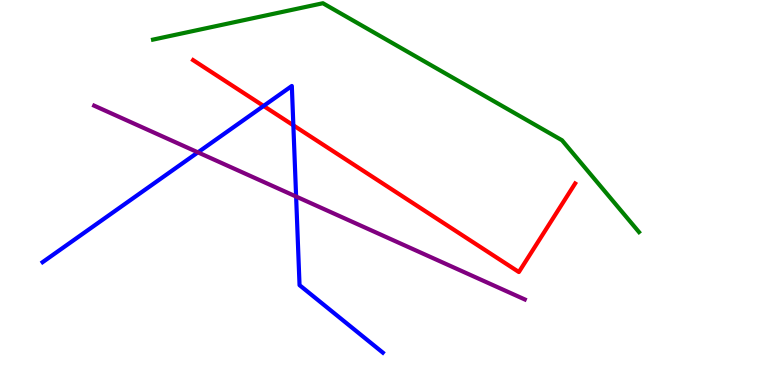[{'lines': ['blue', 'red'], 'intersections': [{'x': 3.4, 'y': 7.25}, {'x': 3.79, 'y': 6.74}]}, {'lines': ['green', 'red'], 'intersections': []}, {'lines': ['purple', 'red'], 'intersections': []}, {'lines': ['blue', 'green'], 'intersections': []}, {'lines': ['blue', 'purple'], 'intersections': [{'x': 2.55, 'y': 6.04}, {'x': 3.82, 'y': 4.9}]}, {'lines': ['green', 'purple'], 'intersections': []}]